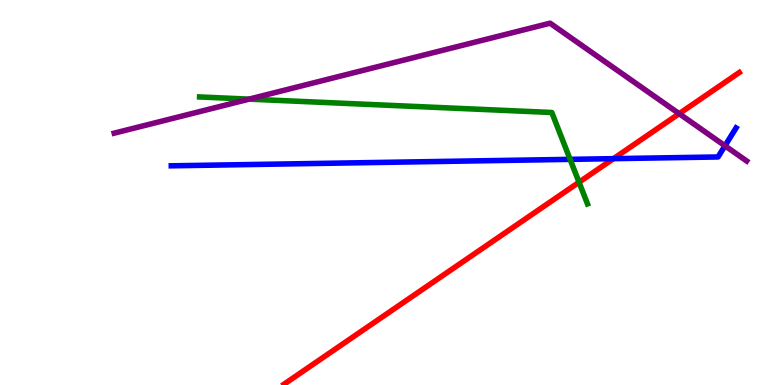[{'lines': ['blue', 'red'], 'intersections': [{'x': 7.92, 'y': 5.88}]}, {'lines': ['green', 'red'], 'intersections': [{'x': 7.47, 'y': 5.27}]}, {'lines': ['purple', 'red'], 'intersections': [{'x': 8.76, 'y': 7.05}]}, {'lines': ['blue', 'green'], 'intersections': [{'x': 7.36, 'y': 5.86}]}, {'lines': ['blue', 'purple'], 'intersections': [{'x': 9.35, 'y': 6.21}]}, {'lines': ['green', 'purple'], 'intersections': [{'x': 3.21, 'y': 7.43}]}]